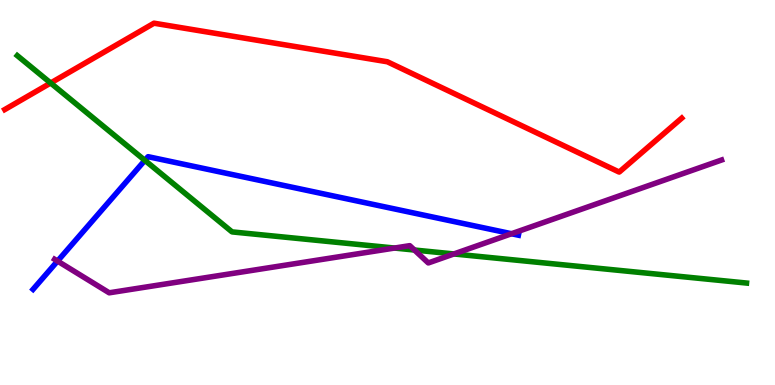[{'lines': ['blue', 'red'], 'intersections': []}, {'lines': ['green', 'red'], 'intersections': [{'x': 0.654, 'y': 7.84}]}, {'lines': ['purple', 'red'], 'intersections': []}, {'lines': ['blue', 'green'], 'intersections': [{'x': 1.87, 'y': 5.84}]}, {'lines': ['blue', 'purple'], 'intersections': [{'x': 0.743, 'y': 3.22}, {'x': 6.6, 'y': 3.93}]}, {'lines': ['green', 'purple'], 'intersections': [{'x': 5.09, 'y': 3.56}, {'x': 5.35, 'y': 3.51}, {'x': 5.86, 'y': 3.4}]}]